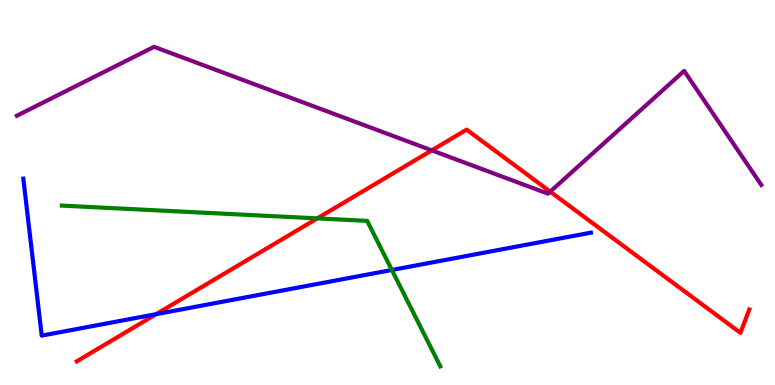[{'lines': ['blue', 'red'], 'intersections': [{'x': 2.01, 'y': 1.84}]}, {'lines': ['green', 'red'], 'intersections': [{'x': 4.09, 'y': 4.33}]}, {'lines': ['purple', 'red'], 'intersections': [{'x': 5.57, 'y': 6.09}, {'x': 7.1, 'y': 5.02}]}, {'lines': ['blue', 'green'], 'intersections': [{'x': 5.06, 'y': 2.99}]}, {'lines': ['blue', 'purple'], 'intersections': []}, {'lines': ['green', 'purple'], 'intersections': []}]